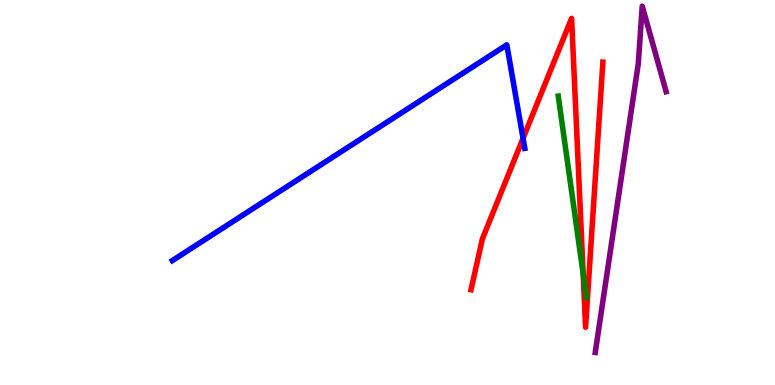[{'lines': ['blue', 'red'], 'intersections': [{'x': 6.75, 'y': 6.41}]}, {'lines': ['green', 'red'], 'intersections': [{'x': 7.52, 'y': 2.89}]}, {'lines': ['purple', 'red'], 'intersections': []}, {'lines': ['blue', 'green'], 'intersections': []}, {'lines': ['blue', 'purple'], 'intersections': []}, {'lines': ['green', 'purple'], 'intersections': []}]